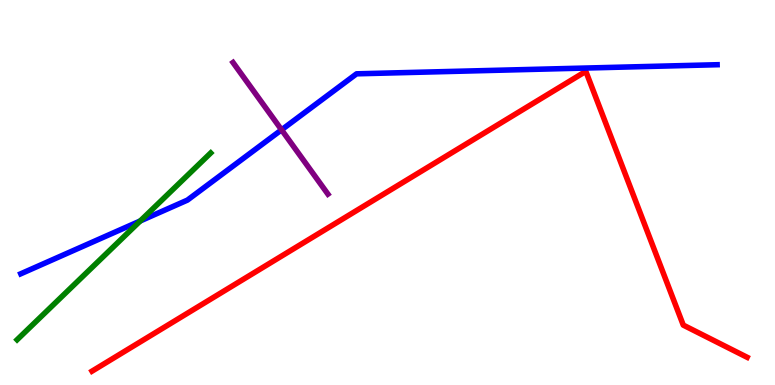[{'lines': ['blue', 'red'], 'intersections': []}, {'lines': ['green', 'red'], 'intersections': []}, {'lines': ['purple', 'red'], 'intersections': []}, {'lines': ['blue', 'green'], 'intersections': [{'x': 1.81, 'y': 4.26}]}, {'lines': ['blue', 'purple'], 'intersections': [{'x': 3.63, 'y': 6.63}]}, {'lines': ['green', 'purple'], 'intersections': []}]